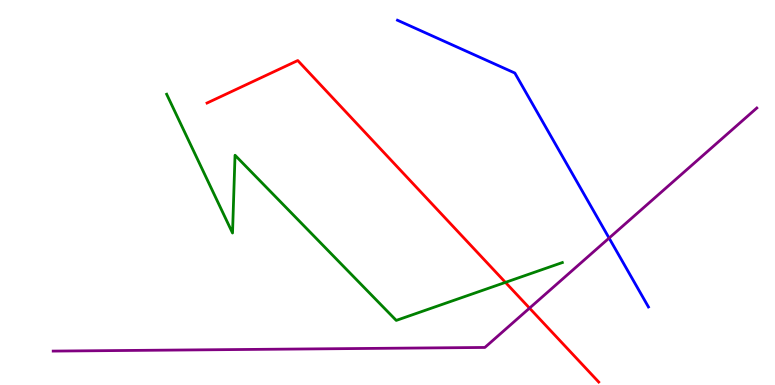[{'lines': ['blue', 'red'], 'intersections': []}, {'lines': ['green', 'red'], 'intersections': [{'x': 6.52, 'y': 2.67}]}, {'lines': ['purple', 'red'], 'intersections': [{'x': 6.83, 'y': 2.0}]}, {'lines': ['blue', 'green'], 'intersections': []}, {'lines': ['blue', 'purple'], 'intersections': [{'x': 7.86, 'y': 3.82}]}, {'lines': ['green', 'purple'], 'intersections': []}]